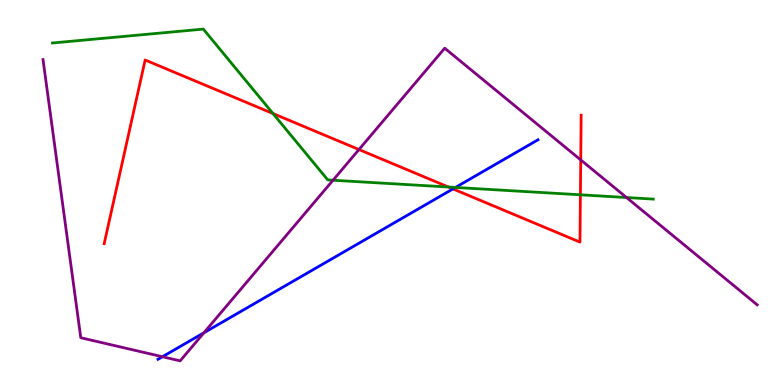[{'lines': ['blue', 'red'], 'intersections': [{'x': 5.84, 'y': 5.09}]}, {'lines': ['green', 'red'], 'intersections': [{'x': 3.52, 'y': 7.05}, {'x': 5.79, 'y': 5.14}, {'x': 7.49, 'y': 4.94}]}, {'lines': ['purple', 'red'], 'intersections': [{'x': 4.63, 'y': 6.12}, {'x': 7.49, 'y': 5.85}]}, {'lines': ['blue', 'green'], 'intersections': [{'x': 5.88, 'y': 5.13}]}, {'lines': ['blue', 'purple'], 'intersections': [{'x': 2.1, 'y': 0.734}, {'x': 2.63, 'y': 1.36}]}, {'lines': ['green', 'purple'], 'intersections': [{'x': 4.3, 'y': 5.32}, {'x': 8.08, 'y': 4.87}]}]